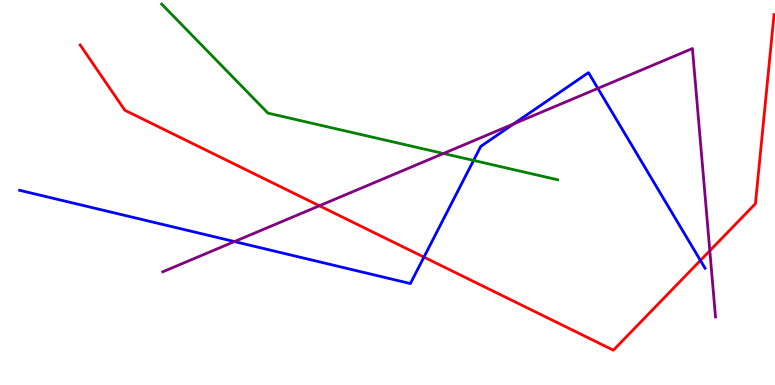[{'lines': ['blue', 'red'], 'intersections': [{'x': 5.47, 'y': 3.32}, {'x': 9.04, 'y': 3.24}]}, {'lines': ['green', 'red'], 'intersections': []}, {'lines': ['purple', 'red'], 'intersections': [{'x': 4.12, 'y': 4.66}, {'x': 9.16, 'y': 3.49}]}, {'lines': ['blue', 'green'], 'intersections': [{'x': 6.11, 'y': 5.83}]}, {'lines': ['blue', 'purple'], 'intersections': [{'x': 3.03, 'y': 3.73}, {'x': 6.63, 'y': 6.78}, {'x': 7.71, 'y': 7.7}]}, {'lines': ['green', 'purple'], 'intersections': [{'x': 5.72, 'y': 6.01}]}]